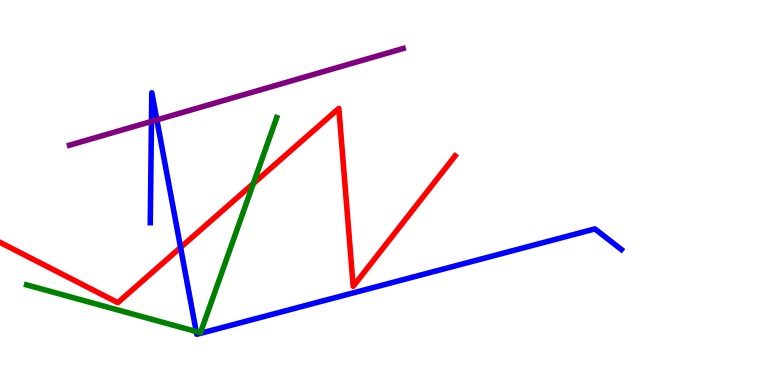[{'lines': ['blue', 'red'], 'intersections': [{'x': 2.33, 'y': 3.57}]}, {'lines': ['green', 'red'], 'intersections': [{'x': 3.27, 'y': 5.23}]}, {'lines': ['purple', 'red'], 'intersections': []}, {'lines': ['blue', 'green'], 'intersections': [{'x': 2.53, 'y': 1.39}]}, {'lines': ['blue', 'purple'], 'intersections': [{'x': 1.95, 'y': 6.85}, {'x': 2.02, 'y': 6.89}]}, {'lines': ['green', 'purple'], 'intersections': []}]